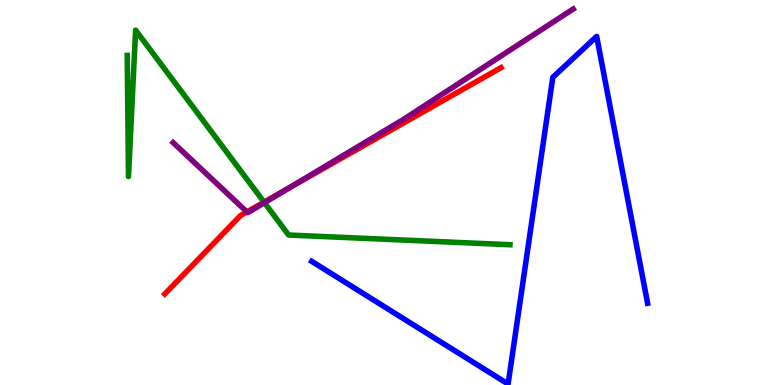[{'lines': ['blue', 'red'], 'intersections': []}, {'lines': ['green', 'red'], 'intersections': [{'x': 3.41, 'y': 4.75}]}, {'lines': ['purple', 'red'], 'intersections': [{'x': 3.19, 'y': 4.5}, {'x': 3.73, 'y': 5.11}]}, {'lines': ['blue', 'green'], 'intersections': []}, {'lines': ['blue', 'purple'], 'intersections': []}, {'lines': ['green', 'purple'], 'intersections': [{'x': 3.41, 'y': 4.74}]}]